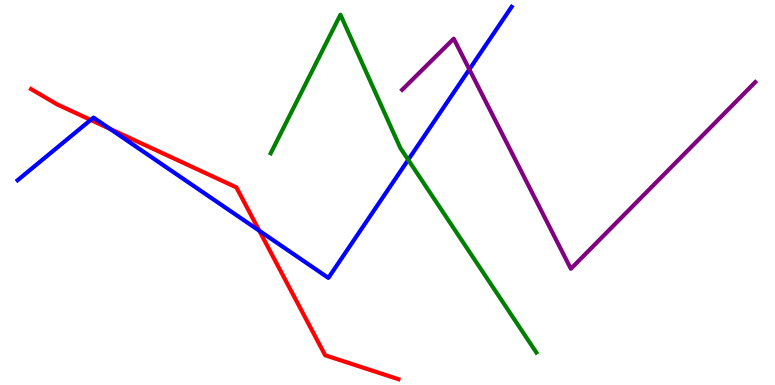[{'lines': ['blue', 'red'], 'intersections': [{'x': 1.17, 'y': 6.89}, {'x': 1.42, 'y': 6.65}, {'x': 3.35, 'y': 4.01}]}, {'lines': ['green', 'red'], 'intersections': []}, {'lines': ['purple', 'red'], 'intersections': []}, {'lines': ['blue', 'green'], 'intersections': [{'x': 5.27, 'y': 5.85}]}, {'lines': ['blue', 'purple'], 'intersections': [{'x': 6.06, 'y': 8.2}]}, {'lines': ['green', 'purple'], 'intersections': []}]